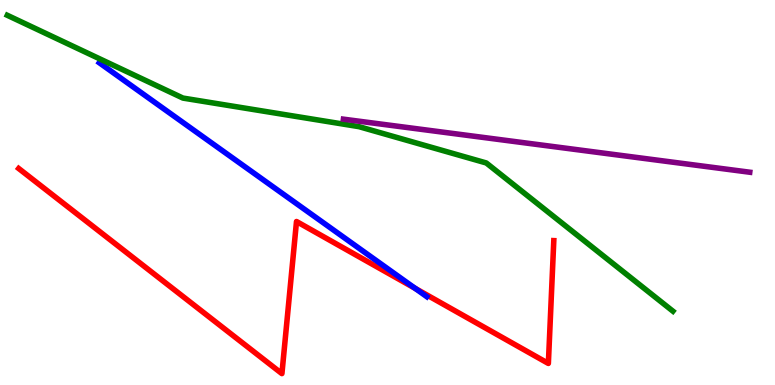[{'lines': ['blue', 'red'], 'intersections': [{'x': 5.36, 'y': 2.51}]}, {'lines': ['green', 'red'], 'intersections': []}, {'lines': ['purple', 'red'], 'intersections': []}, {'lines': ['blue', 'green'], 'intersections': []}, {'lines': ['blue', 'purple'], 'intersections': []}, {'lines': ['green', 'purple'], 'intersections': []}]